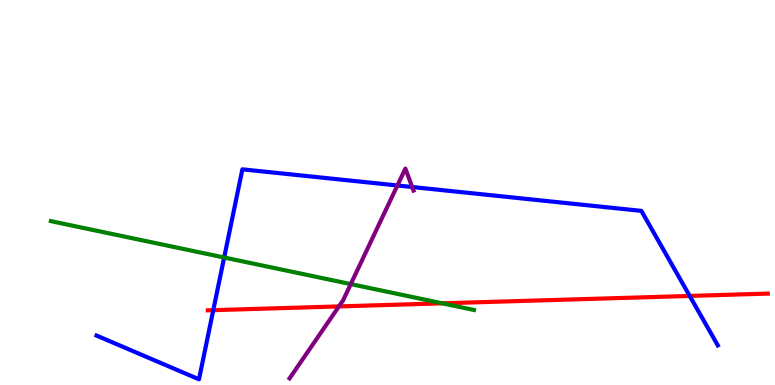[{'lines': ['blue', 'red'], 'intersections': [{'x': 2.75, 'y': 1.94}, {'x': 8.9, 'y': 2.31}]}, {'lines': ['green', 'red'], 'intersections': [{'x': 5.71, 'y': 2.12}]}, {'lines': ['purple', 'red'], 'intersections': [{'x': 4.37, 'y': 2.04}]}, {'lines': ['blue', 'green'], 'intersections': [{'x': 2.89, 'y': 3.31}]}, {'lines': ['blue', 'purple'], 'intersections': [{'x': 5.13, 'y': 5.18}, {'x': 5.32, 'y': 5.14}]}, {'lines': ['green', 'purple'], 'intersections': [{'x': 4.53, 'y': 2.62}]}]